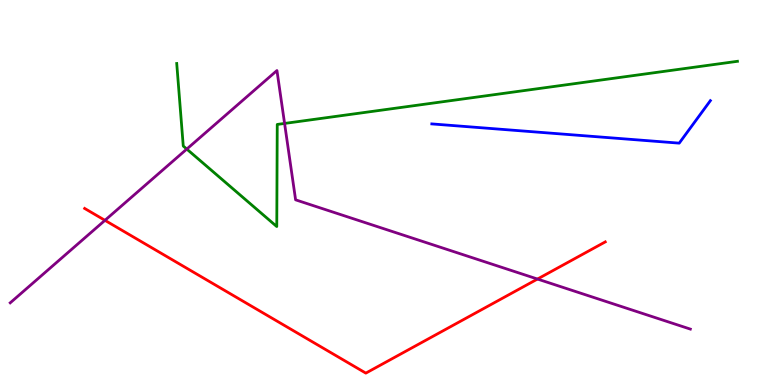[{'lines': ['blue', 'red'], 'intersections': []}, {'lines': ['green', 'red'], 'intersections': []}, {'lines': ['purple', 'red'], 'intersections': [{'x': 1.35, 'y': 4.28}, {'x': 6.94, 'y': 2.75}]}, {'lines': ['blue', 'green'], 'intersections': []}, {'lines': ['blue', 'purple'], 'intersections': []}, {'lines': ['green', 'purple'], 'intersections': [{'x': 2.41, 'y': 6.13}, {'x': 3.67, 'y': 6.79}]}]